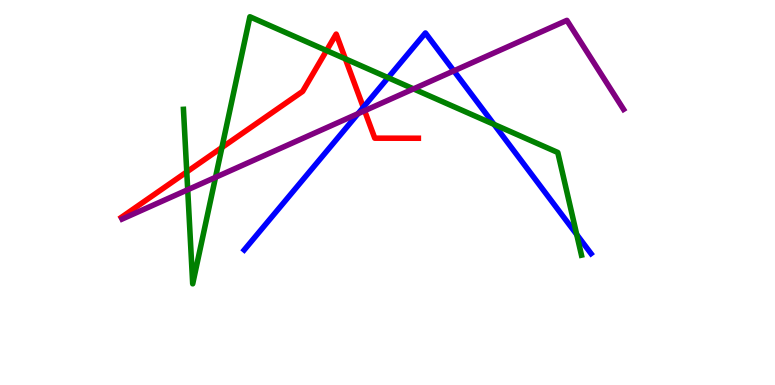[{'lines': ['blue', 'red'], 'intersections': [{'x': 4.69, 'y': 7.21}]}, {'lines': ['green', 'red'], 'intersections': [{'x': 2.41, 'y': 5.53}, {'x': 2.86, 'y': 6.17}, {'x': 4.21, 'y': 8.69}, {'x': 4.46, 'y': 8.47}]}, {'lines': ['purple', 'red'], 'intersections': [{'x': 4.7, 'y': 7.12}]}, {'lines': ['blue', 'green'], 'intersections': [{'x': 5.01, 'y': 7.98}, {'x': 6.37, 'y': 6.77}, {'x': 7.44, 'y': 3.91}]}, {'lines': ['blue', 'purple'], 'intersections': [{'x': 4.62, 'y': 7.05}, {'x': 5.86, 'y': 8.16}]}, {'lines': ['green', 'purple'], 'intersections': [{'x': 2.42, 'y': 5.07}, {'x': 2.78, 'y': 5.39}, {'x': 5.34, 'y': 7.69}]}]